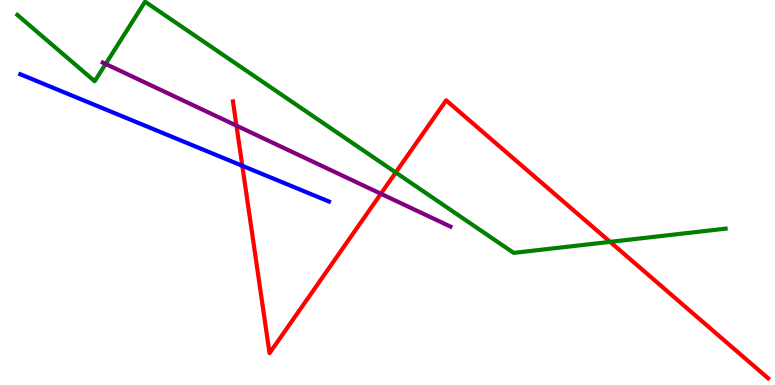[{'lines': ['blue', 'red'], 'intersections': [{'x': 3.13, 'y': 5.69}]}, {'lines': ['green', 'red'], 'intersections': [{'x': 5.11, 'y': 5.52}, {'x': 7.87, 'y': 3.72}]}, {'lines': ['purple', 'red'], 'intersections': [{'x': 3.05, 'y': 6.74}, {'x': 4.91, 'y': 4.97}]}, {'lines': ['blue', 'green'], 'intersections': []}, {'lines': ['blue', 'purple'], 'intersections': []}, {'lines': ['green', 'purple'], 'intersections': [{'x': 1.36, 'y': 8.34}]}]